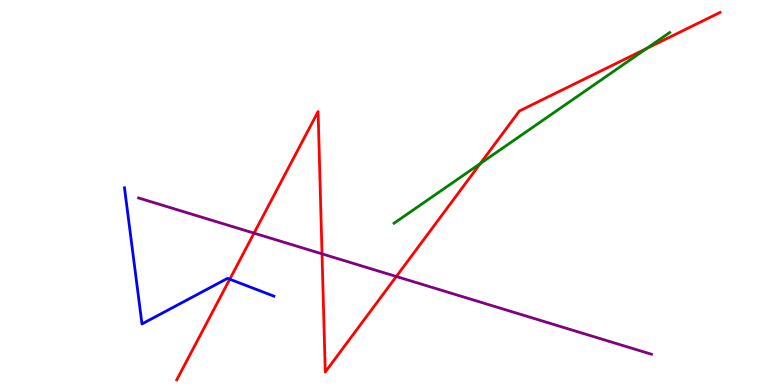[{'lines': ['blue', 'red'], 'intersections': [{'x': 2.96, 'y': 2.75}]}, {'lines': ['green', 'red'], 'intersections': [{'x': 6.2, 'y': 5.75}, {'x': 8.34, 'y': 8.74}]}, {'lines': ['purple', 'red'], 'intersections': [{'x': 3.28, 'y': 3.94}, {'x': 4.16, 'y': 3.41}, {'x': 5.11, 'y': 2.82}]}, {'lines': ['blue', 'green'], 'intersections': []}, {'lines': ['blue', 'purple'], 'intersections': []}, {'lines': ['green', 'purple'], 'intersections': []}]